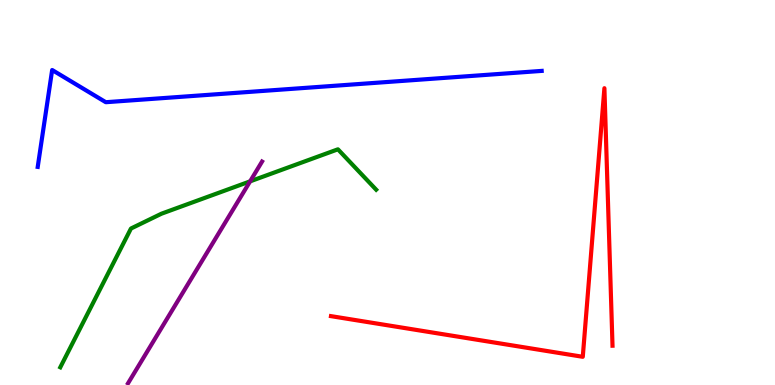[{'lines': ['blue', 'red'], 'intersections': []}, {'lines': ['green', 'red'], 'intersections': []}, {'lines': ['purple', 'red'], 'intersections': []}, {'lines': ['blue', 'green'], 'intersections': []}, {'lines': ['blue', 'purple'], 'intersections': []}, {'lines': ['green', 'purple'], 'intersections': [{'x': 3.23, 'y': 5.29}]}]